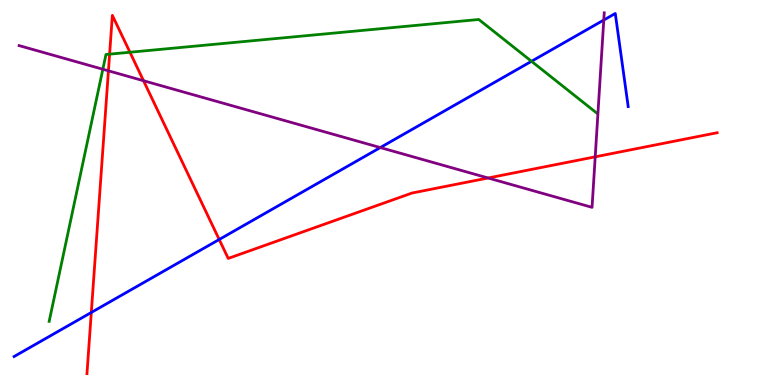[{'lines': ['blue', 'red'], 'intersections': [{'x': 1.18, 'y': 1.88}, {'x': 2.83, 'y': 3.78}]}, {'lines': ['green', 'red'], 'intersections': [{'x': 1.41, 'y': 8.59}, {'x': 1.68, 'y': 8.64}]}, {'lines': ['purple', 'red'], 'intersections': [{'x': 1.4, 'y': 8.16}, {'x': 1.85, 'y': 7.9}, {'x': 6.3, 'y': 5.38}, {'x': 7.68, 'y': 5.93}]}, {'lines': ['blue', 'green'], 'intersections': [{'x': 6.86, 'y': 8.41}]}, {'lines': ['blue', 'purple'], 'intersections': [{'x': 4.91, 'y': 6.17}, {'x': 7.79, 'y': 9.48}]}, {'lines': ['green', 'purple'], 'intersections': [{'x': 1.33, 'y': 8.2}]}]